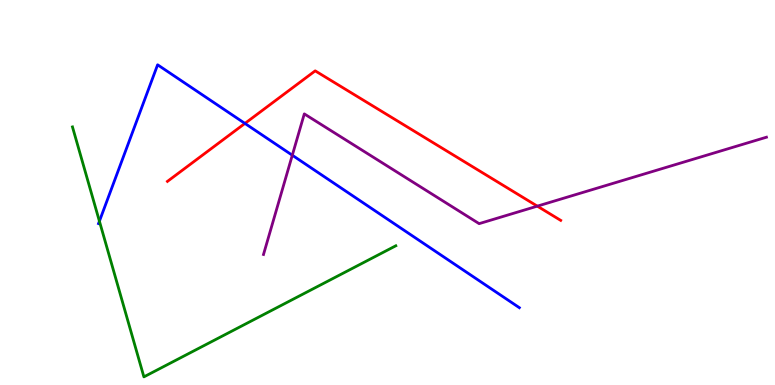[{'lines': ['blue', 'red'], 'intersections': [{'x': 3.16, 'y': 6.79}]}, {'lines': ['green', 'red'], 'intersections': []}, {'lines': ['purple', 'red'], 'intersections': [{'x': 6.93, 'y': 4.65}]}, {'lines': ['blue', 'green'], 'intersections': [{'x': 1.28, 'y': 4.25}]}, {'lines': ['blue', 'purple'], 'intersections': [{'x': 3.77, 'y': 5.97}]}, {'lines': ['green', 'purple'], 'intersections': []}]